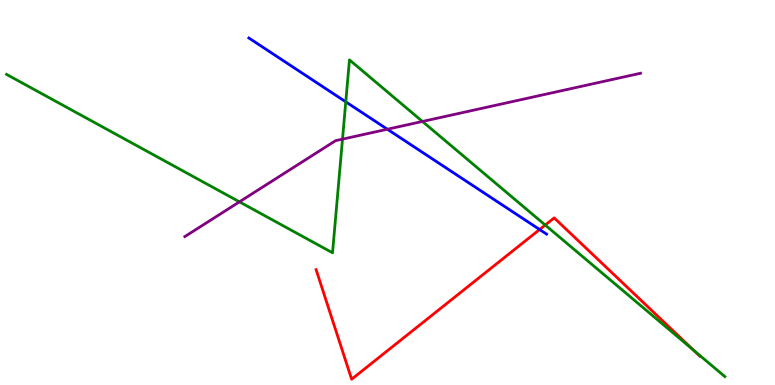[{'lines': ['blue', 'red'], 'intersections': [{'x': 6.96, 'y': 4.04}]}, {'lines': ['green', 'red'], 'intersections': [{'x': 7.04, 'y': 4.15}, {'x': 8.95, 'y': 0.911}]}, {'lines': ['purple', 'red'], 'intersections': []}, {'lines': ['blue', 'green'], 'intersections': [{'x': 4.46, 'y': 7.35}]}, {'lines': ['blue', 'purple'], 'intersections': [{'x': 5.0, 'y': 6.64}]}, {'lines': ['green', 'purple'], 'intersections': [{'x': 3.09, 'y': 4.76}, {'x': 4.42, 'y': 6.39}, {'x': 5.45, 'y': 6.84}]}]